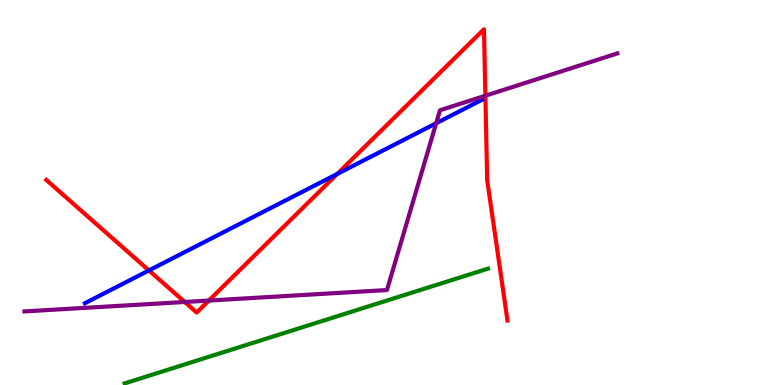[{'lines': ['blue', 'red'], 'intersections': [{'x': 1.92, 'y': 2.98}, {'x': 4.35, 'y': 5.48}]}, {'lines': ['green', 'red'], 'intersections': []}, {'lines': ['purple', 'red'], 'intersections': [{'x': 2.38, 'y': 2.16}, {'x': 2.69, 'y': 2.19}, {'x': 6.26, 'y': 7.51}]}, {'lines': ['blue', 'green'], 'intersections': []}, {'lines': ['blue', 'purple'], 'intersections': [{'x': 5.63, 'y': 6.8}]}, {'lines': ['green', 'purple'], 'intersections': []}]